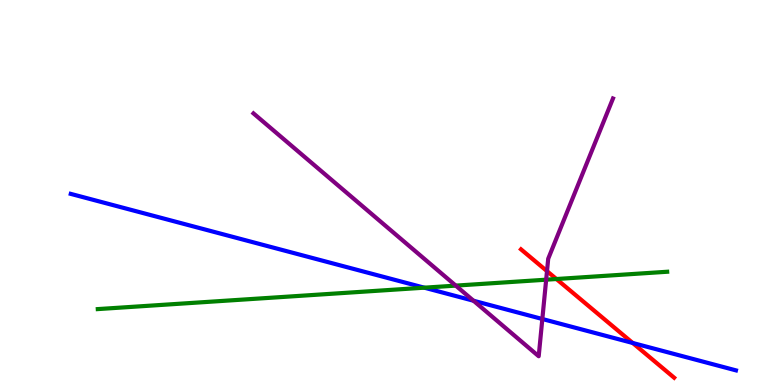[{'lines': ['blue', 'red'], 'intersections': [{'x': 8.16, 'y': 1.09}]}, {'lines': ['green', 'red'], 'intersections': [{'x': 7.18, 'y': 2.75}]}, {'lines': ['purple', 'red'], 'intersections': [{'x': 7.06, 'y': 2.96}]}, {'lines': ['blue', 'green'], 'intersections': [{'x': 5.47, 'y': 2.53}]}, {'lines': ['blue', 'purple'], 'intersections': [{'x': 6.11, 'y': 2.19}, {'x': 7.0, 'y': 1.71}]}, {'lines': ['green', 'purple'], 'intersections': [{'x': 5.88, 'y': 2.58}, {'x': 7.05, 'y': 2.74}]}]